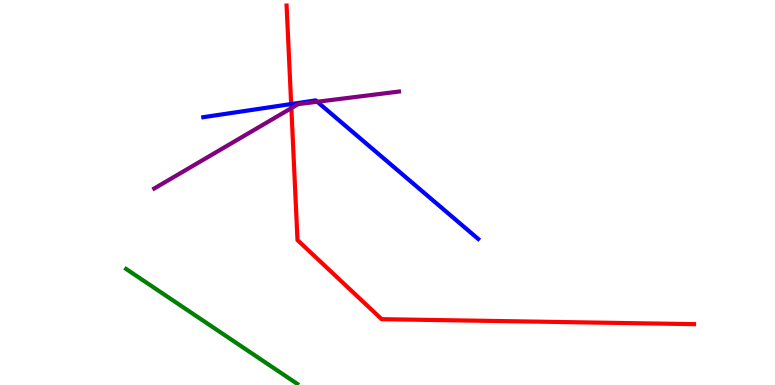[{'lines': ['blue', 'red'], 'intersections': [{'x': 3.76, 'y': 7.3}]}, {'lines': ['green', 'red'], 'intersections': []}, {'lines': ['purple', 'red'], 'intersections': [{'x': 3.76, 'y': 7.19}]}, {'lines': ['blue', 'green'], 'intersections': []}, {'lines': ['blue', 'purple'], 'intersections': [{'x': 4.09, 'y': 7.36}]}, {'lines': ['green', 'purple'], 'intersections': []}]